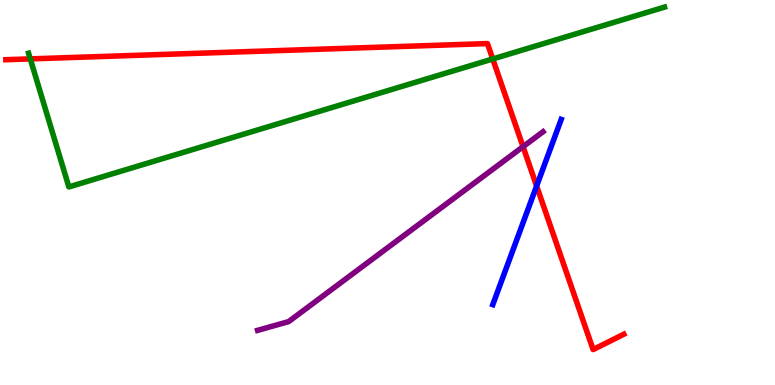[{'lines': ['blue', 'red'], 'intersections': [{'x': 6.92, 'y': 5.17}]}, {'lines': ['green', 'red'], 'intersections': [{'x': 0.391, 'y': 8.47}, {'x': 6.36, 'y': 8.47}]}, {'lines': ['purple', 'red'], 'intersections': [{'x': 6.75, 'y': 6.19}]}, {'lines': ['blue', 'green'], 'intersections': []}, {'lines': ['blue', 'purple'], 'intersections': []}, {'lines': ['green', 'purple'], 'intersections': []}]